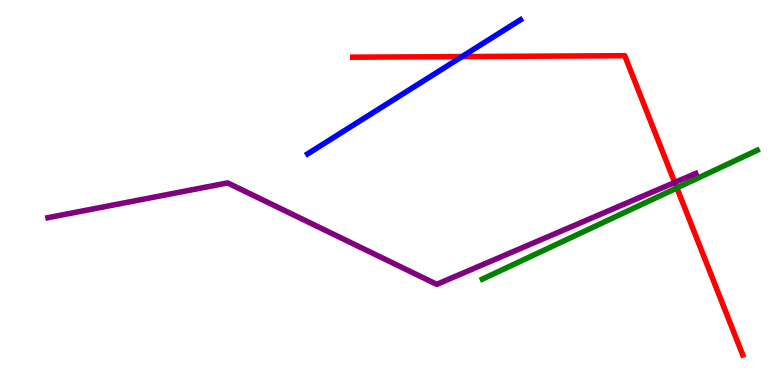[{'lines': ['blue', 'red'], 'intersections': [{'x': 5.96, 'y': 8.53}]}, {'lines': ['green', 'red'], 'intersections': [{'x': 8.73, 'y': 5.12}]}, {'lines': ['purple', 'red'], 'intersections': [{'x': 8.71, 'y': 5.26}]}, {'lines': ['blue', 'green'], 'intersections': []}, {'lines': ['blue', 'purple'], 'intersections': []}, {'lines': ['green', 'purple'], 'intersections': []}]